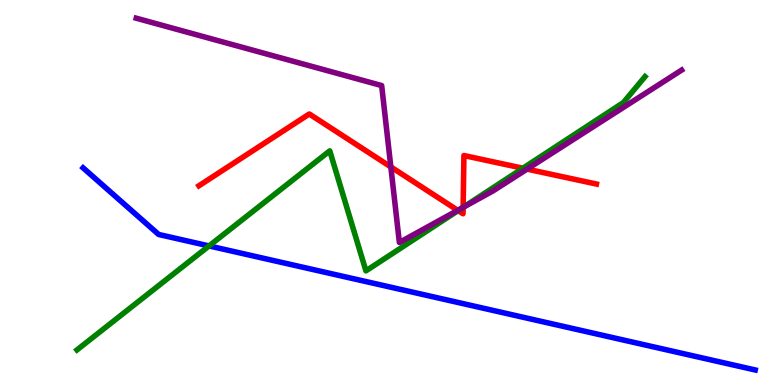[{'lines': ['blue', 'red'], 'intersections': []}, {'lines': ['green', 'red'], 'intersections': [{'x': 5.91, 'y': 4.53}, {'x': 5.98, 'y': 4.62}, {'x': 6.75, 'y': 5.63}]}, {'lines': ['purple', 'red'], 'intersections': [{'x': 5.04, 'y': 5.66}, {'x': 5.91, 'y': 4.54}, {'x': 5.98, 'y': 4.61}, {'x': 6.8, 'y': 5.61}]}, {'lines': ['blue', 'green'], 'intersections': [{'x': 2.7, 'y': 3.61}]}, {'lines': ['blue', 'purple'], 'intersections': []}, {'lines': ['green', 'purple'], 'intersections': [{'x': 5.97, 'y': 4.61}]}]